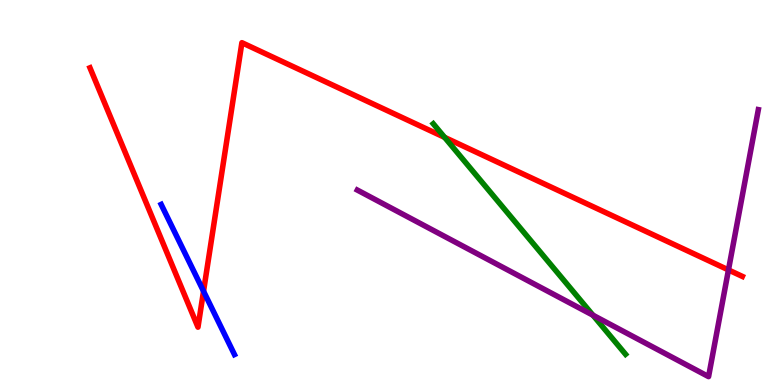[{'lines': ['blue', 'red'], 'intersections': [{'x': 2.63, 'y': 2.44}]}, {'lines': ['green', 'red'], 'intersections': [{'x': 5.74, 'y': 6.43}]}, {'lines': ['purple', 'red'], 'intersections': [{'x': 9.4, 'y': 2.99}]}, {'lines': ['blue', 'green'], 'intersections': []}, {'lines': ['blue', 'purple'], 'intersections': []}, {'lines': ['green', 'purple'], 'intersections': [{'x': 7.65, 'y': 1.81}]}]